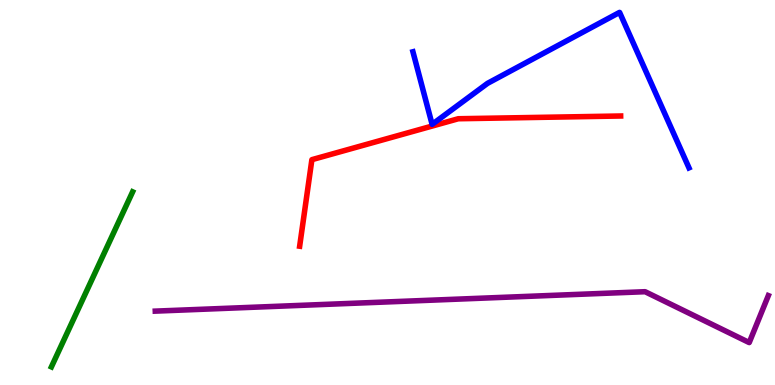[{'lines': ['blue', 'red'], 'intersections': []}, {'lines': ['green', 'red'], 'intersections': []}, {'lines': ['purple', 'red'], 'intersections': []}, {'lines': ['blue', 'green'], 'intersections': []}, {'lines': ['blue', 'purple'], 'intersections': []}, {'lines': ['green', 'purple'], 'intersections': []}]